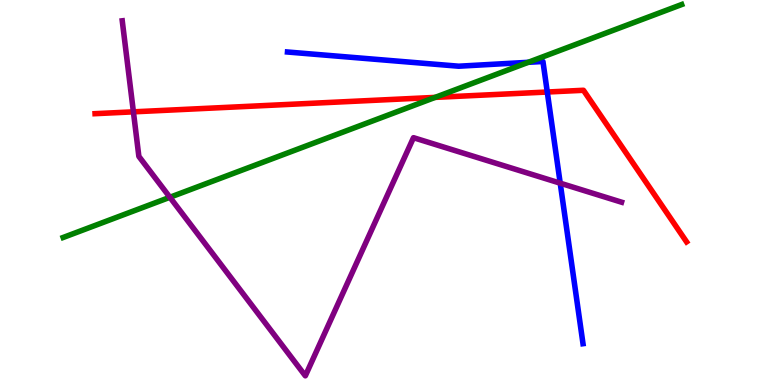[{'lines': ['blue', 'red'], 'intersections': [{'x': 7.06, 'y': 7.61}]}, {'lines': ['green', 'red'], 'intersections': [{'x': 5.61, 'y': 7.47}]}, {'lines': ['purple', 'red'], 'intersections': [{'x': 1.72, 'y': 7.1}]}, {'lines': ['blue', 'green'], 'intersections': [{'x': 6.82, 'y': 8.38}]}, {'lines': ['blue', 'purple'], 'intersections': [{'x': 7.23, 'y': 5.24}]}, {'lines': ['green', 'purple'], 'intersections': [{'x': 2.19, 'y': 4.88}]}]